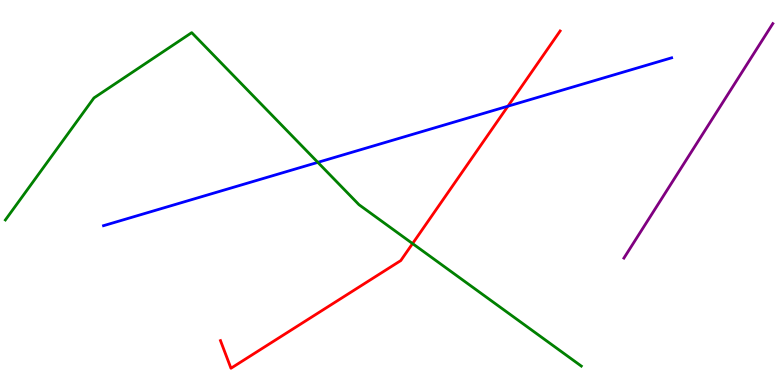[{'lines': ['blue', 'red'], 'intersections': [{'x': 6.55, 'y': 7.24}]}, {'lines': ['green', 'red'], 'intersections': [{'x': 5.32, 'y': 3.67}]}, {'lines': ['purple', 'red'], 'intersections': []}, {'lines': ['blue', 'green'], 'intersections': [{'x': 4.1, 'y': 5.78}]}, {'lines': ['blue', 'purple'], 'intersections': []}, {'lines': ['green', 'purple'], 'intersections': []}]